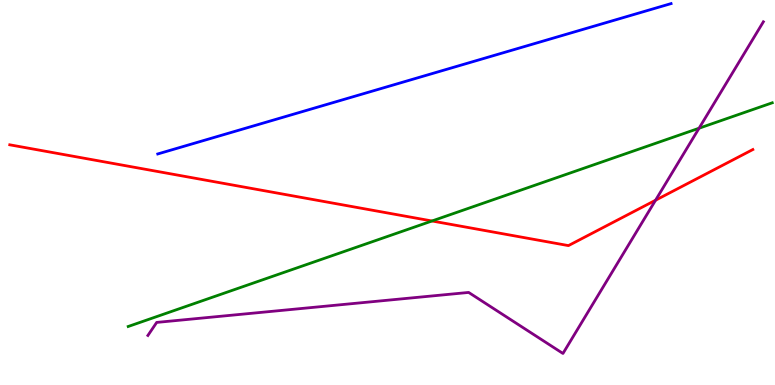[{'lines': ['blue', 'red'], 'intersections': []}, {'lines': ['green', 'red'], 'intersections': [{'x': 5.57, 'y': 4.26}]}, {'lines': ['purple', 'red'], 'intersections': [{'x': 8.46, 'y': 4.8}]}, {'lines': ['blue', 'green'], 'intersections': []}, {'lines': ['blue', 'purple'], 'intersections': []}, {'lines': ['green', 'purple'], 'intersections': [{'x': 9.02, 'y': 6.67}]}]